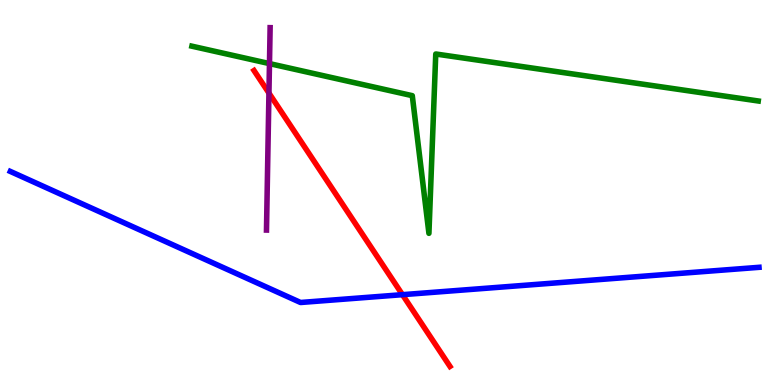[{'lines': ['blue', 'red'], 'intersections': [{'x': 5.19, 'y': 2.35}]}, {'lines': ['green', 'red'], 'intersections': []}, {'lines': ['purple', 'red'], 'intersections': [{'x': 3.47, 'y': 7.58}]}, {'lines': ['blue', 'green'], 'intersections': []}, {'lines': ['blue', 'purple'], 'intersections': []}, {'lines': ['green', 'purple'], 'intersections': [{'x': 3.48, 'y': 8.35}]}]